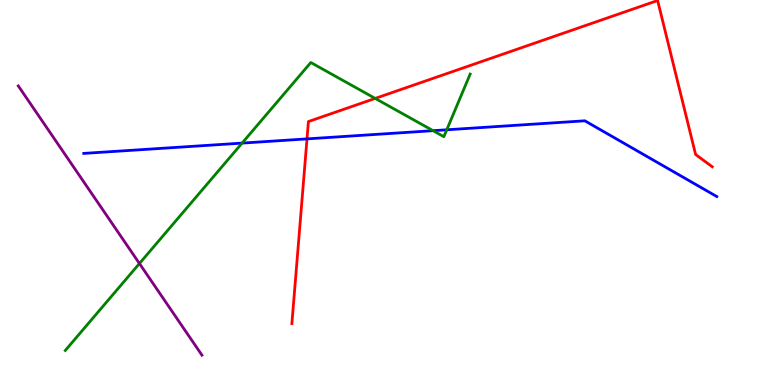[{'lines': ['blue', 'red'], 'intersections': [{'x': 3.96, 'y': 6.39}]}, {'lines': ['green', 'red'], 'intersections': [{'x': 4.84, 'y': 7.44}]}, {'lines': ['purple', 'red'], 'intersections': []}, {'lines': ['blue', 'green'], 'intersections': [{'x': 3.12, 'y': 6.28}, {'x': 5.59, 'y': 6.61}, {'x': 5.76, 'y': 6.63}]}, {'lines': ['blue', 'purple'], 'intersections': []}, {'lines': ['green', 'purple'], 'intersections': [{'x': 1.8, 'y': 3.16}]}]